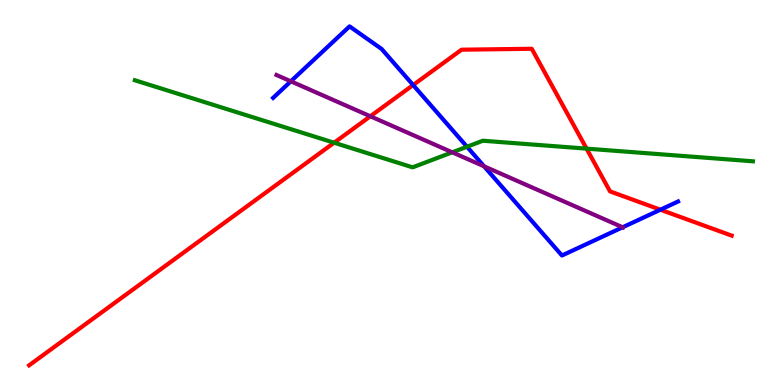[{'lines': ['blue', 'red'], 'intersections': [{'x': 5.33, 'y': 7.79}, {'x': 8.52, 'y': 4.55}]}, {'lines': ['green', 'red'], 'intersections': [{'x': 4.31, 'y': 6.29}, {'x': 7.57, 'y': 6.14}]}, {'lines': ['purple', 'red'], 'intersections': [{'x': 4.78, 'y': 6.98}]}, {'lines': ['blue', 'green'], 'intersections': [{'x': 6.03, 'y': 6.19}]}, {'lines': ['blue', 'purple'], 'intersections': [{'x': 3.75, 'y': 7.89}, {'x': 6.25, 'y': 5.68}, {'x': 8.03, 'y': 4.1}]}, {'lines': ['green', 'purple'], 'intersections': [{'x': 5.84, 'y': 6.04}]}]